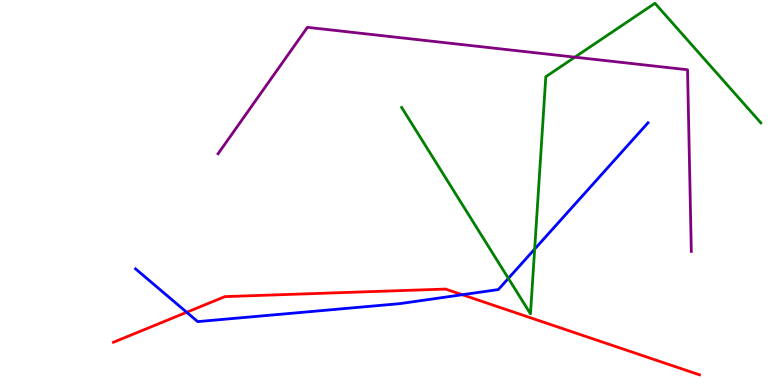[{'lines': ['blue', 'red'], 'intersections': [{'x': 2.41, 'y': 1.89}, {'x': 5.96, 'y': 2.34}]}, {'lines': ['green', 'red'], 'intersections': []}, {'lines': ['purple', 'red'], 'intersections': []}, {'lines': ['blue', 'green'], 'intersections': [{'x': 6.56, 'y': 2.77}, {'x': 6.9, 'y': 3.53}]}, {'lines': ['blue', 'purple'], 'intersections': []}, {'lines': ['green', 'purple'], 'intersections': [{'x': 7.42, 'y': 8.51}]}]